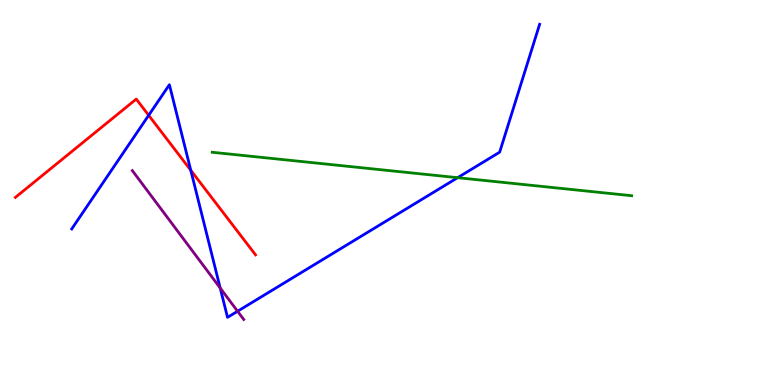[{'lines': ['blue', 'red'], 'intersections': [{'x': 1.92, 'y': 7.01}, {'x': 2.46, 'y': 5.58}]}, {'lines': ['green', 'red'], 'intersections': []}, {'lines': ['purple', 'red'], 'intersections': []}, {'lines': ['blue', 'green'], 'intersections': [{'x': 5.9, 'y': 5.38}]}, {'lines': ['blue', 'purple'], 'intersections': [{'x': 2.84, 'y': 2.52}, {'x': 3.07, 'y': 1.92}]}, {'lines': ['green', 'purple'], 'intersections': []}]